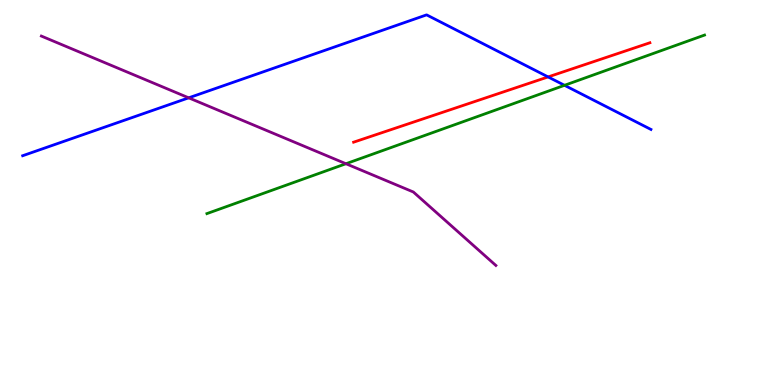[{'lines': ['blue', 'red'], 'intersections': [{'x': 7.07, 'y': 8.0}]}, {'lines': ['green', 'red'], 'intersections': []}, {'lines': ['purple', 'red'], 'intersections': []}, {'lines': ['blue', 'green'], 'intersections': [{'x': 7.28, 'y': 7.78}]}, {'lines': ['blue', 'purple'], 'intersections': [{'x': 2.43, 'y': 7.46}]}, {'lines': ['green', 'purple'], 'intersections': [{'x': 4.46, 'y': 5.75}]}]